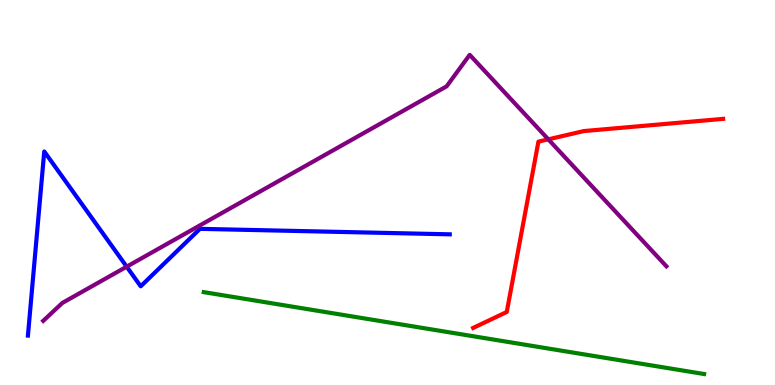[{'lines': ['blue', 'red'], 'intersections': []}, {'lines': ['green', 'red'], 'intersections': []}, {'lines': ['purple', 'red'], 'intersections': [{'x': 7.07, 'y': 6.38}]}, {'lines': ['blue', 'green'], 'intersections': []}, {'lines': ['blue', 'purple'], 'intersections': [{'x': 1.63, 'y': 3.07}]}, {'lines': ['green', 'purple'], 'intersections': []}]